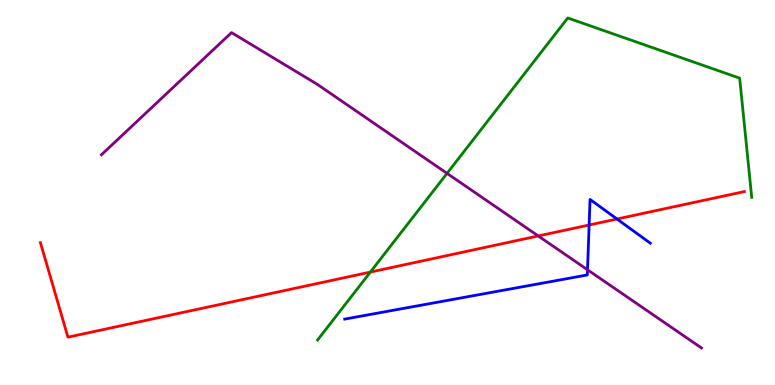[{'lines': ['blue', 'red'], 'intersections': [{'x': 7.6, 'y': 4.16}, {'x': 7.96, 'y': 4.31}]}, {'lines': ['green', 'red'], 'intersections': [{'x': 4.78, 'y': 2.93}]}, {'lines': ['purple', 'red'], 'intersections': [{'x': 6.95, 'y': 3.87}]}, {'lines': ['blue', 'green'], 'intersections': []}, {'lines': ['blue', 'purple'], 'intersections': [{'x': 7.58, 'y': 2.99}]}, {'lines': ['green', 'purple'], 'intersections': [{'x': 5.77, 'y': 5.5}]}]